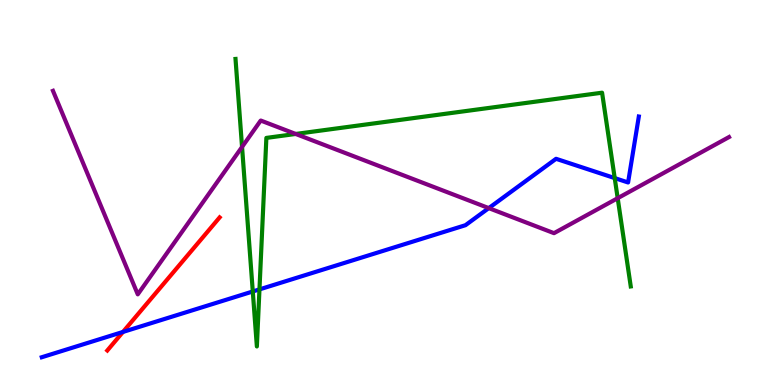[{'lines': ['blue', 'red'], 'intersections': [{'x': 1.59, 'y': 1.38}]}, {'lines': ['green', 'red'], 'intersections': []}, {'lines': ['purple', 'red'], 'intersections': []}, {'lines': ['blue', 'green'], 'intersections': [{'x': 3.26, 'y': 2.43}, {'x': 3.35, 'y': 2.48}, {'x': 7.93, 'y': 5.37}]}, {'lines': ['blue', 'purple'], 'intersections': [{'x': 6.31, 'y': 4.59}]}, {'lines': ['green', 'purple'], 'intersections': [{'x': 3.12, 'y': 6.18}, {'x': 3.82, 'y': 6.52}, {'x': 7.97, 'y': 4.85}]}]